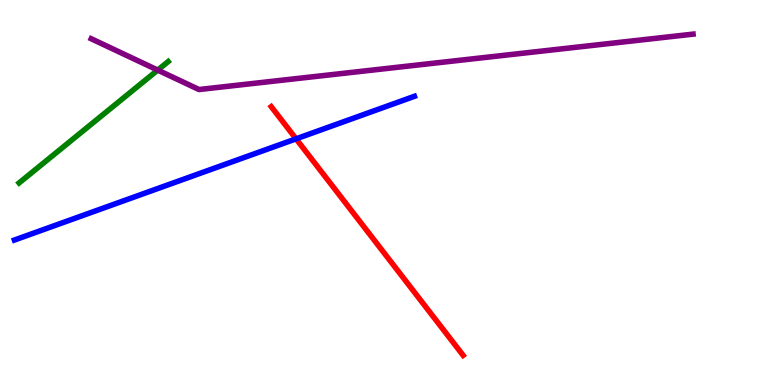[{'lines': ['blue', 'red'], 'intersections': [{'x': 3.82, 'y': 6.39}]}, {'lines': ['green', 'red'], 'intersections': []}, {'lines': ['purple', 'red'], 'intersections': []}, {'lines': ['blue', 'green'], 'intersections': []}, {'lines': ['blue', 'purple'], 'intersections': []}, {'lines': ['green', 'purple'], 'intersections': [{'x': 2.04, 'y': 8.18}]}]